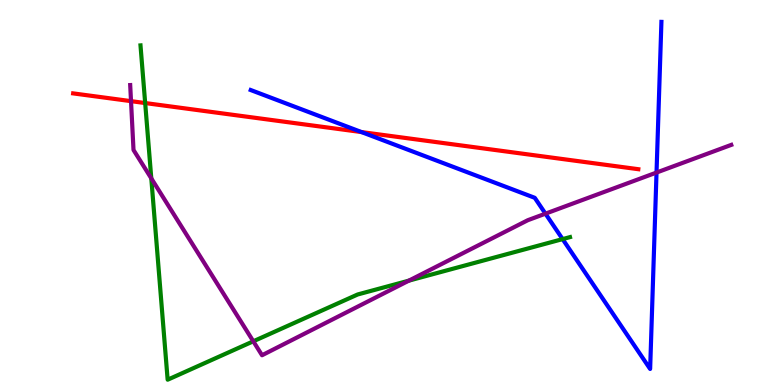[{'lines': ['blue', 'red'], 'intersections': [{'x': 4.66, 'y': 6.57}]}, {'lines': ['green', 'red'], 'intersections': [{'x': 1.87, 'y': 7.32}]}, {'lines': ['purple', 'red'], 'intersections': [{'x': 1.69, 'y': 7.37}]}, {'lines': ['blue', 'green'], 'intersections': [{'x': 7.26, 'y': 3.79}]}, {'lines': ['blue', 'purple'], 'intersections': [{'x': 7.04, 'y': 4.45}, {'x': 8.47, 'y': 5.52}]}, {'lines': ['green', 'purple'], 'intersections': [{'x': 1.95, 'y': 5.37}, {'x': 3.27, 'y': 1.14}, {'x': 5.28, 'y': 2.71}]}]